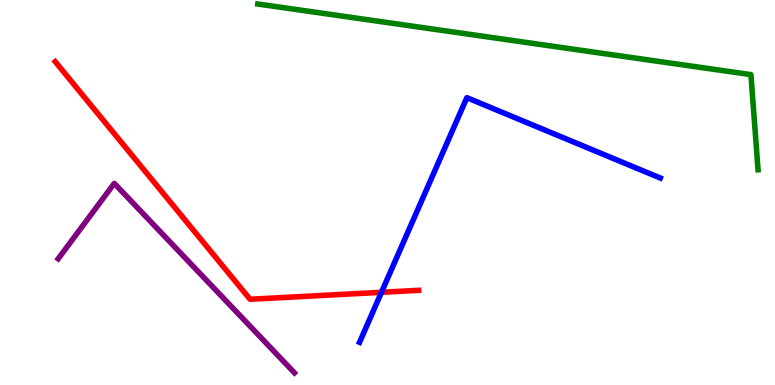[{'lines': ['blue', 'red'], 'intersections': [{'x': 4.92, 'y': 2.41}]}, {'lines': ['green', 'red'], 'intersections': []}, {'lines': ['purple', 'red'], 'intersections': []}, {'lines': ['blue', 'green'], 'intersections': []}, {'lines': ['blue', 'purple'], 'intersections': []}, {'lines': ['green', 'purple'], 'intersections': []}]